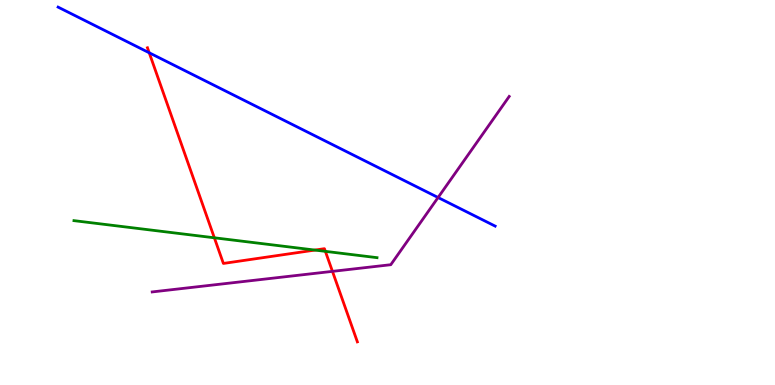[{'lines': ['blue', 'red'], 'intersections': [{'x': 1.93, 'y': 8.63}]}, {'lines': ['green', 'red'], 'intersections': [{'x': 2.77, 'y': 3.82}, {'x': 4.06, 'y': 3.5}, {'x': 4.2, 'y': 3.47}]}, {'lines': ['purple', 'red'], 'intersections': [{'x': 4.29, 'y': 2.95}]}, {'lines': ['blue', 'green'], 'intersections': []}, {'lines': ['blue', 'purple'], 'intersections': [{'x': 5.65, 'y': 4.87}]}, {'lines': ['green', 'purple'], 'intersections': []}]